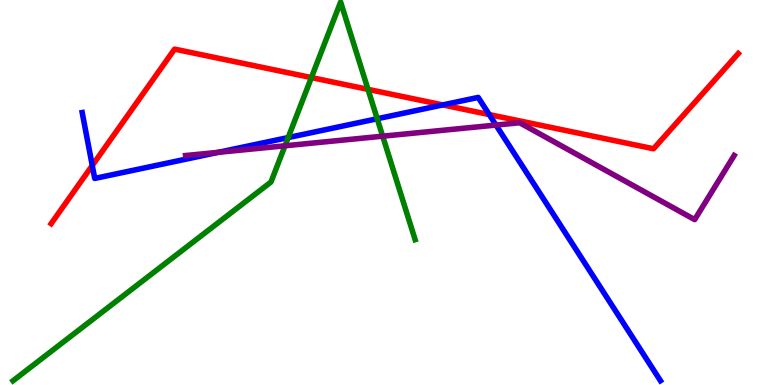[{'lines': ['blue', 'red'], 'intersections': [{'x': 1.19, 'y': 5.7}, {'x': 5.71, 'y': 7.28}, {'x': 6.31, 'y': 7.02}]}, {'lines': ['green', 'red'], 'intersections': [{'x': 4.02, 'y': 7.98}, {'x': 4.75, 'y': 7.68}]}, {'lines': ['purple', 'red'], 'intersections': []}, {'lines': ['blue', 'green'], 'intersections': [{'x': 3.72, 'y': 6.43}, {'x': 4.87, 'y': 6.92}]}, {'lines': ['blue', 'purple'], 'intersections': [{'x': 2.82, 'y': 6.04}, {'x': 6.4, 'y': 6.75}]}, {'lines': ['green', 'purple'], 'intersections': [{'x': 3.68, 'y': 6.21}, {'x': 4.94, 'y': 6.46}]}]